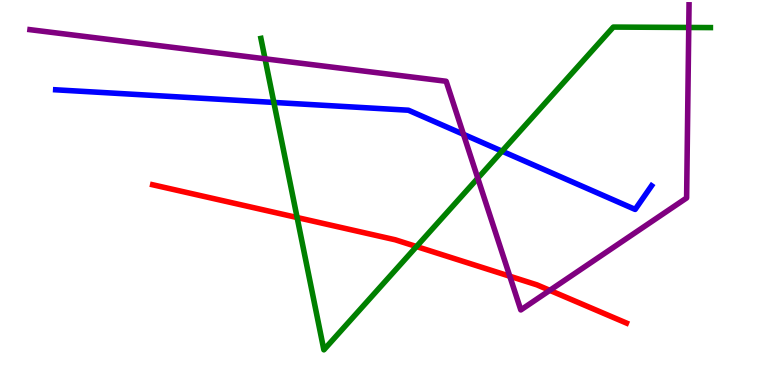[{'lines': ['blue', 'red'], 'intersections': []}, {'lines': ['green', 'red'], 'intersections': [{'x': 3.83, 'y': 4.35}, {'x': 5.37, 'y': 3.6}]}, {'lines': ['purple', 'red'], 'intersections': [{'x': 6.58, 'y': 2.83}, {'x': 7.09, 'y': 2.46}]}, {'lines': ['blue', 'green'], 'intersections': [{'x': 3.53, 'y': 7.34}, {'x': 6.48, 'y': 6.07}]}, {'lines': ['blue', 'purple'], 'intersections': [{'x': 5.98, 'y': 6.51}]}, {'lines': ['green', 'purple'], 'intersections': [{'x': 3.42, 'y': 8.47}, {'x': 6.17, 'y': 5.37}, {'x': 8.89, 'y': 9.29}]}]